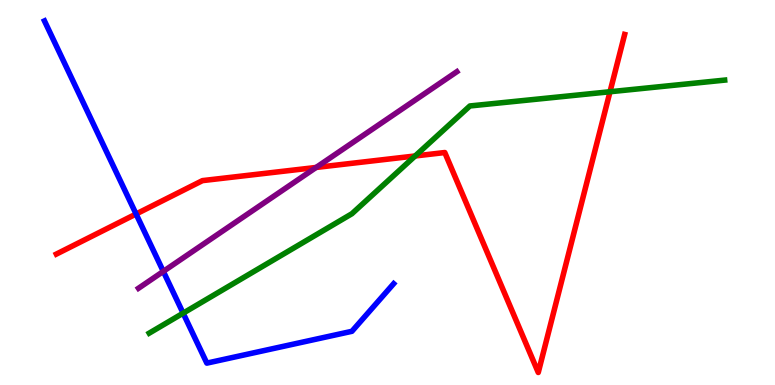[{'lines': ['blue', 'red'], 'intersections': [{'x': 1.76, 'y': 4.44}]}, {'lines': ['green', 'red'], 'intersections': [{'x': 5.36, 'y': 5.95}, {'x': 7.87, 'y': 7.62}]}, {'lines': ['purple', 'red'], 'intersections': [{'x': 4.08, 'y': 5.65}]}, {'lines': ['blue', 'green'], 'intersections': [{'x': 2.36, 'y': 1.87}]}, {'lines': ['blue', 'purple'], 'intersections': [{'x': 2.11, 'y': 2.95}]}, {'lines': ['green', 'purple'], 'intersections': []}]